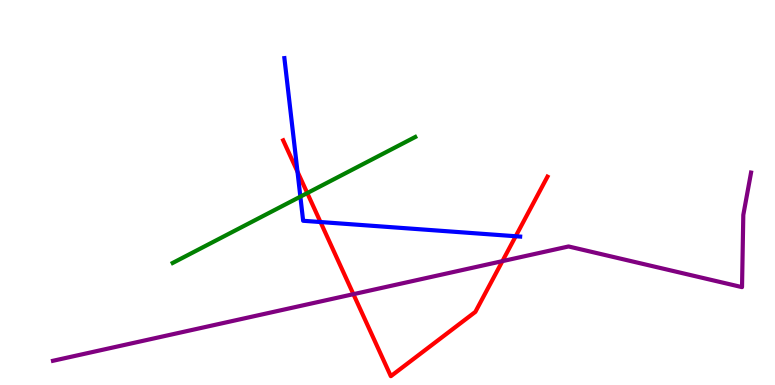[{'lines': ['blue', 'red'], 'intersections': [{'x': 3.84, 'y': 5.54}, {'x': 4.14, 'y': 4.23}, {'x': 6.65, 'y': 3.86}]}, {'lines': ['green', 'red'], 'intersections': [{'x': 3.96, 'y': 4.99}]}, {'lines': ['purple', 'red'], 'intersections': [{'x': 4.56, 'y': 2.36}, {'x': 6.48, 'y': 3.22}]}, {'lines': ['blue', 'green'], 'intersections': [{'x': 3.88, 'y': 4.89}]}, {'lines': ['blue', 'purple'], 'intersections': []}, {'lines': ['green', 'purple'], 'intersections': []}]